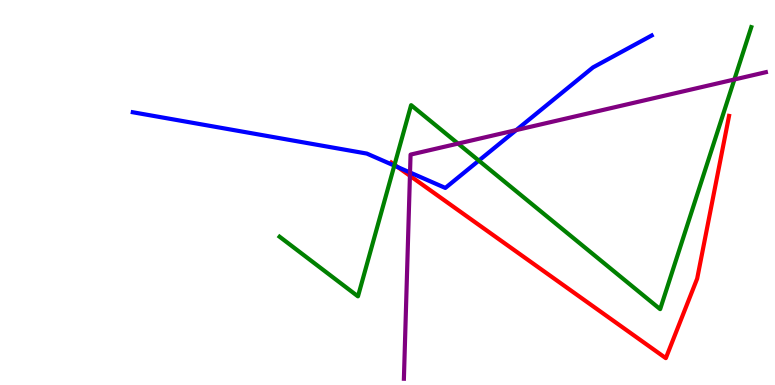[{'lines': ['blue', 'red'], 'intersections': [{'x': 5.13, 'y': 5.66}]}, {'lines': ['green', 'red'], 'intersections': [{'x': 5.09, 'y': 5.72}]}, {'lines': ['purple', 'red'], 'intersections': [{'x': 5.29, 'y': 5.43}]}, {'lines': ['blue', 'green'], 'intersections': [{'x': 5.09, 'y': 5.7}, {'x': 6.18, 'y': 5.83}]}, {'lines': ['blue', 'purple'], 'intersections': [{'x': 5.29, 'y': 5.52}, {'x': 6.66, 'y': 6.62}]}, {'lines': ['green', 'purple'], 'intersections': [{'x': 5.91, 'y': 6.27}, {'x': 9.48, 'y': 7.94}]}]